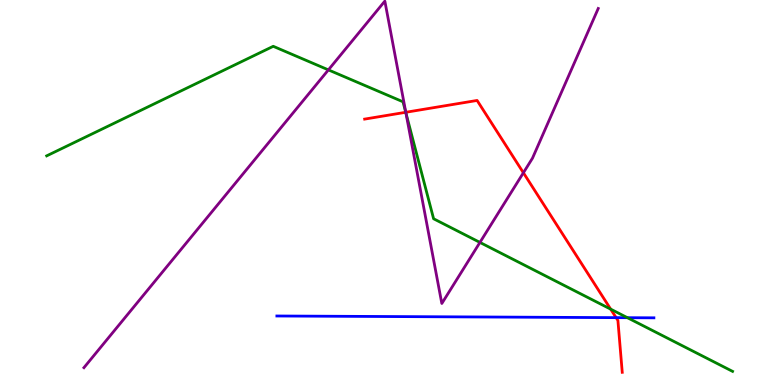[{'lines': ['blue', 'red'], 'intersections': [{'x': 7.95, 'y': 1.75}]}, {'lines': ['green', 'red'], 'intersections': [{'x': 5.24, 'y': 7.08}, {'x': 7.88, 'y': 1.97}]}, {'lines': ['purple', 'red'], 'intersections': [{'x': 5.24, 'y': 7.08}, {'x': 6.75, 'y': 5.51}]}, {'lines': ['blue', 'green'], 'intersections': [{'x': 8.1, 'y': 1.75}]}, {'lines': ['blue', 'purple'], 'intersections': []}, {'lines': ['green', 'purple'], 'intersections': [{'x': 4.24, 'y': 8.18}, {'x': 5.24, 'y': 7.06}, {'x': 6.19, 'y': 3.7}]}]